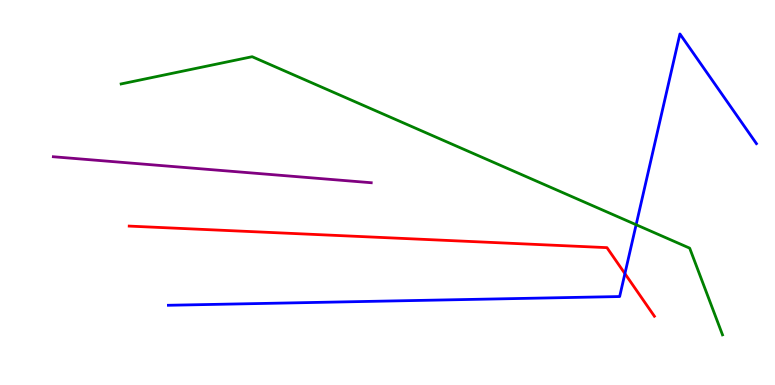[{'lines': ['blue', 'red'], 'intersections': [{'x': 8.06, 'y': 2.89}]}, {'lines': ['green', 'red'], 'intersections': []}, {'lines': ['purple', 'red'], 'intersections': []}, {'lines': ['blue', 'green'], 'intersections': [{'x': 8.21, 'y': 4.16}]}, {'lines': ['blue', 'purple'], 'intersections': []}, {'lines': ['green', 'purple'], 'intersections': []}]